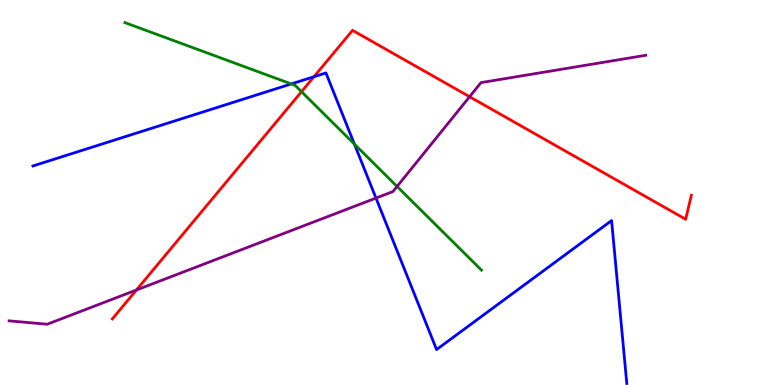[{'lines': ['blue', 'red'], 'intersections': [{'x': 4.05, 'y': 8.01}]}, {'lines': ['green', 'red'], 'intersections': [{'x': 3.89, 'y': 7.62}]}, {'lines': ['purple', 'red'], 'intersections': [{'x': 1.76, 'y': 2.47}, {'x': 6.06, 'y': 7.49}]}, {'lines': ['blue', 'green'], 'intersections': [{'x': 3.76, 'y': 7.82}, {'x': 4.57, 'y': 6.26}]}, {'lines': ['blue', 'purple'], 'intersections': [{'x': 4.85, 'y': 4.86}]}, {'lines': ['green', 'purple'], 'intersections': [{'x': 5.12, 'y': 5.16}]}]